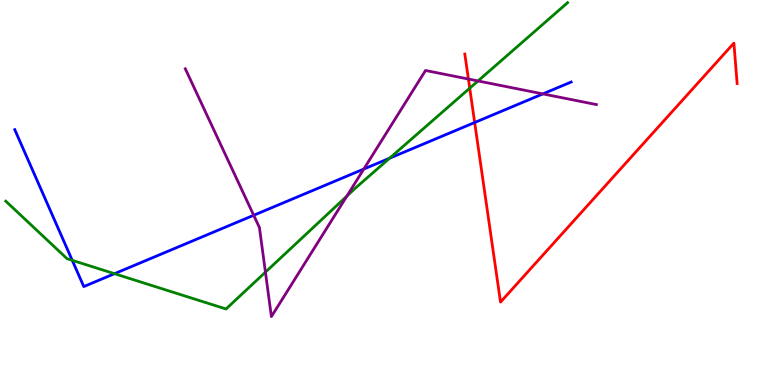[{'lines': ['blue', 'red'], 'intersections': [{'x': 6.12, 'y': 6.82}]}, {'lines': ['green', 'red'], 'intersections': [{'x': 6.06, 'y': 7.71}]}, {'lines': ['purple', 'red'], 'intersections': [{'x': 6.04, 'y': 7.95}]}, {'lines': ['blue', 'green'], 'intersections': [{'x': 0.932, 'y': 3.24}, {'x': 1.48, 'y': 2.89}, {'x': 5.03, 'y': 5.89}]}, {'lines': ['blue', 'purple'], 'intersections': [{'x': 3.27, 'y': 4.41}, {'x': 4.69, 'y': 5.61}, {'x': 7.0, 'y': 7.56}]}, {'lines': ['green', 'purple'], 'intersections': [{'x': 3.42, 'y': 2.93}, {'x': 4.48, 'y': 4.91}, {'x': 6.17, 'y': 7.9}]}]